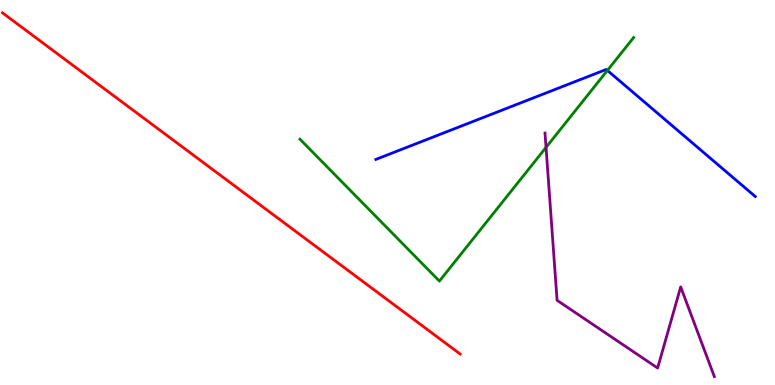[{'lines': ['blue', 'red'], 'intersections': []}, {'lines': ['green', 'red'], 'intersections': []}, {'lines': ['purple', 'red'], 'intersections': []}, {'lines': ['blue', 'green'], 'intersections': [{'x': 7.84, 'y': 8.17}]}, {'lines': ['blue', 'purple'], 'intersections': []}, {'lines': ['green', 'purple'], 'intersections': [{'x': 7.05, 'y': 6.17}]}]